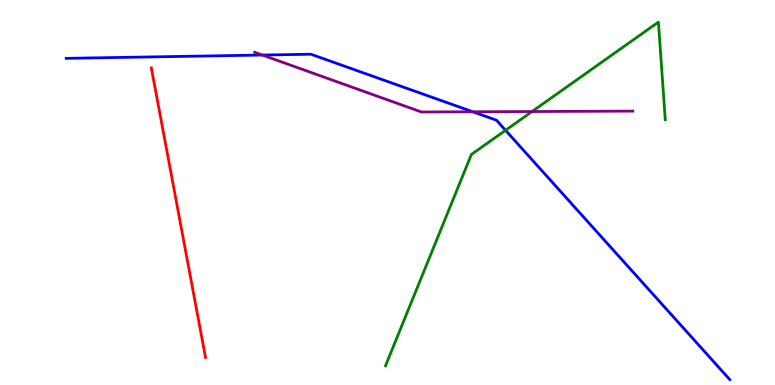[{'lines': ['blue', 'red'], 'intersections': []}, {'lines': ['green', 'red'], 'intersections': []}, {'lines': ['purple', 'red'], 'intersections': []}, {'lines': ['blue', 'green'], 'intersections': [{'x': 6.52, 'y': 6.62}]}, {'lines': ['blue', 'purple'], 'intersections': [{'x': 3.39, 'y': 8.57}, {'x': 6.1, 'y': 7.1}]}, {'lines': ['green', 'purple'], 'intersections': [{'x': 6.87, 'y': 7.1}]}]